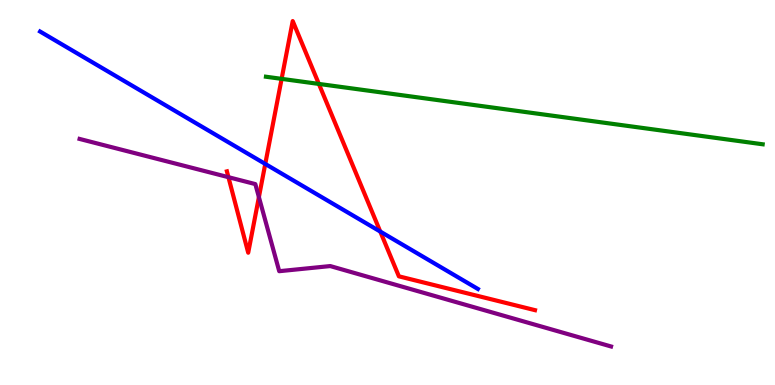[{'lines': ['blue', 'red'], 'intersections': [{'x': 3.42, 'y': 5.74}, {'x': 4.91, 'y': 3.99}]}, {'lines': ['green', 'red'], 'intersections': [{'x': 3.63, 'y': 7.95}, {'x': 4.11, 'y': 7.82}]}, {'lines': ['purple', 'red'], 'intersections': [{'x': 2.95, 'y': 5.4}, {'x': 3.34, 'y': 4.88}]}, {'lines': ['blue', 'green'], 'intersections': []}, {'lines': ['blue', 'purple'], 'intersections': []}, {'lines': ['green', 'purple'], 'intersections': []}]